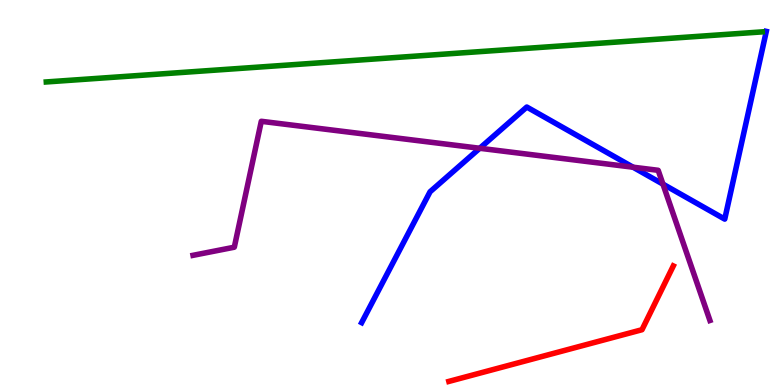[{'lines': ['blue', 'red'], 'intersections': []}, {'lines': ['green', 'red'], 'intersections': []}, {'lines': ['purple', 'red'], 'intersections': []}, {'lines': ['blue', 'green'], 'intersections': []}, {'lines': ['blue', 'purple'], 'intersections': [{'x': 6.19, 'y': 6.15}, {'x': 8.17, 'y': 5.66}, {'x': 8.55, 'y': 5.22}]}, {'lines': ['green', 'purple'], 'intersections': []}]